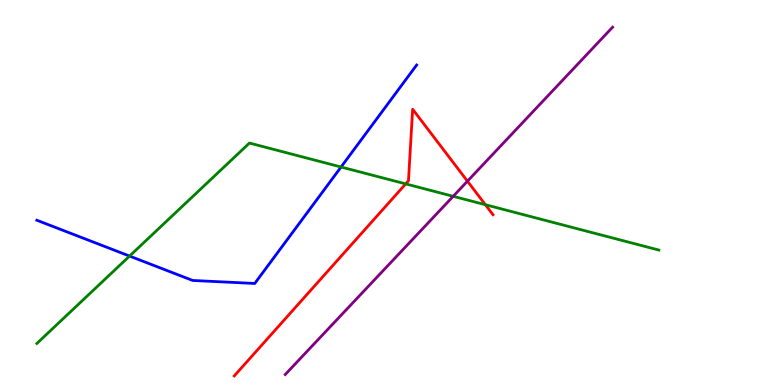[{'lines': ['blue', 'red'], 'intersections': []}, {'lines': ['green', 'red'], 'intersections': [{'x': 5.23, 'y': 5.22}, {'x': 6.26, 'y': 4.68}]}, {'lines': ['purple', 'red'], 'intersections': [{'x': 6.03, 'y': 5.29}]}, {'lines': ['blue', 'green'], 'intersections': [{'x': 1.67, 'y': 3.35}, {'x': 4.4, 'y': 5.66}]}, {'lines': ['blue', 'purple'], 'intersections': []}, {'lines': ['green', 'purple'], 'intersections': [{'x': 5.85, 'y': 4.9}]}]